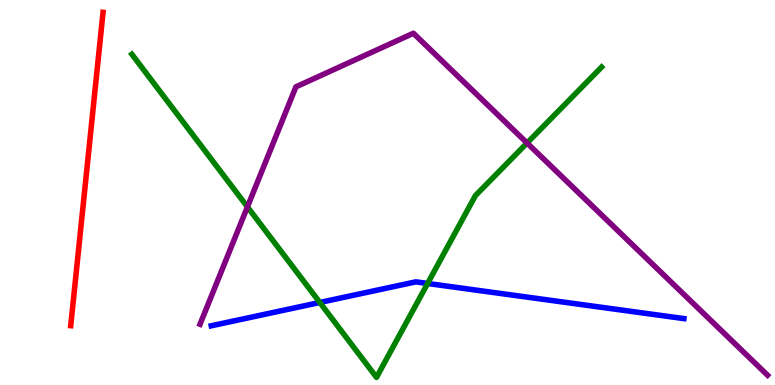[{'lines': ['blue', 'red'], 'intersections': []}, {'lines': ['green', 'red'], 'intersections': []}, {'lines': ['purple', 'red'], 'intersections': []}, {'lines': ['blue', 'green'], 'intersections': [{'x': 4.13, 'y': 2.14}, {'x': 5.52, 'y': 2.64}]}, {'lines': ['blue', 'purple'], 'intersections': []}, {'lines': ['green', 'purple'], 'intersections': [{'x': 3.19, 'y': 4.63}, {'x': 6.8, 'y': 6.29}]}]